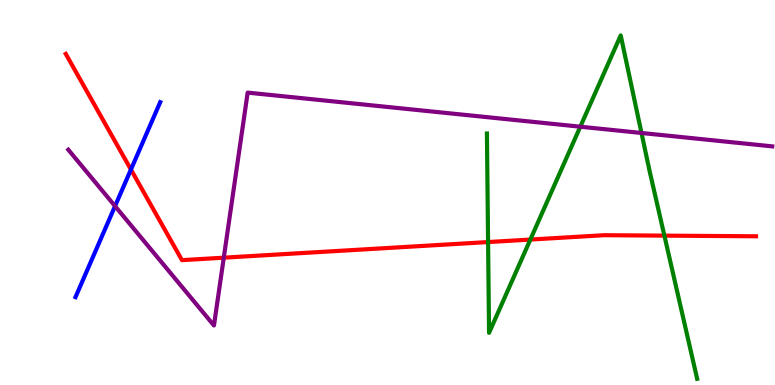[{'lines': ['blue', 'red'], 'intersections': [{'x': 1.69, 'y': 5.6}]}, {'lines': ['green', 'red'], 'intersections': [{'x': 6.3, 'y': 3.71}, {'x': 6.84, 'y': 3.78}, {'x': 8.57, 'y': 3.88}]}, {'lines': ['purple', 'red'], 'intersections': [{'x': 2.89, 'y': 3.31}]}, {'lines': ['blue', 'green'], 'intersections': []}, {'lines': ['blue', 'purple'], 'intersections': [{'x': 1.48, 'y': 4.65}]}, {'lines': ['green', 'purple'], 'intersections': [{'x': 7.49, 'y': 6.71}, {'x': 8.28, 'y': 6.55}]}]